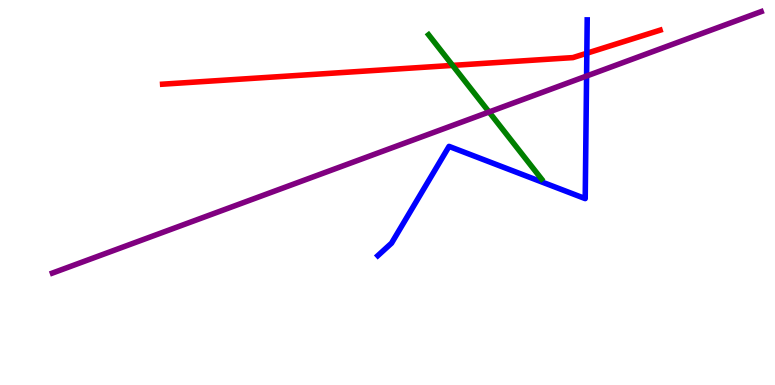[{'lines': ['blue', 'red'], 'intersections': [{'x': 7.57, 'y': 8.62}]}, {'lines': ['green', 'red'], 'intersections': [{'x': 5.84, 'y': 8.3}]}, {'lines': ['purple', 'red'], 'intersections': []}, {'lines': ['blue', 'green'], 'intersections': []}, {'lines': ['blue', 'purple'], 'intersections': [{'x': 7.57, 'y': 8.03}]}, {'lines': ['green', 'purple'], 'intersections': [{'x': 6.31, 'y': 7.09}]}]